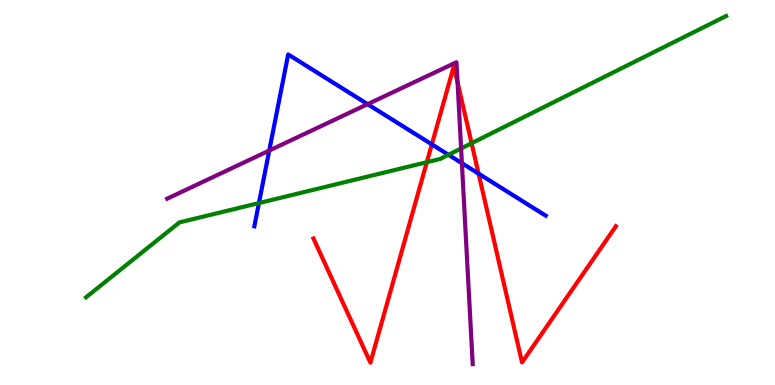[{'lines': ['blue', 'red'], 'intersections': [{'x': 5.57, 'y': 6.25}, {'x': 6.18, 'y': 5.49}]}, {'lines': ['green', 'red'], 'intersections': [{'x': 5.51, 'y': 5.79}, {'x': 6.08, 'y': 6.28}]}, {'lines': ['purple', 'red'], 'intersections': [{'x': 5.9, 'y': 7.86}]}, {'lines': ['blue', 'green'], 'intersections': [{'x': 3.34, 'y': 4.73}, {'x': 5.79, 'y': 5.98}]}, {'lines': ['blue', 'purple'], 'intersections': [{'x': 3.47, 'y': 6.09}, {'x': 4.74, 'y': 7.29}, {'x': 5.96, 'y': 5.76}]}, {'lines': ['green', 'purple'], 'intersections': [{'x': 5.95, 'y': 6.14}]}]